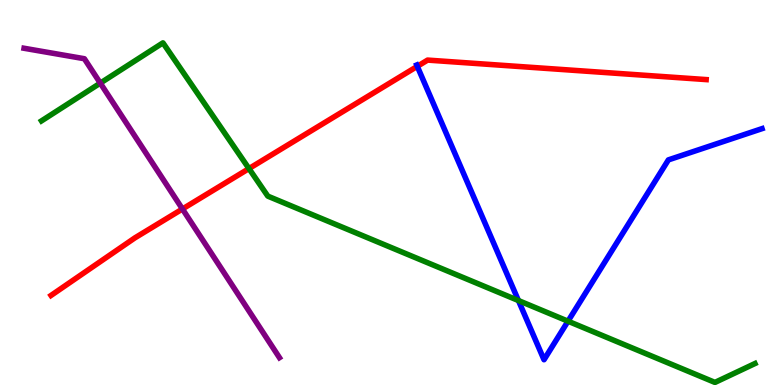[{'lines': ['blue', 'red'], 'intersections': [{'x': 5.38, 'y': 8.28}]}, {'lines': ['green', 'red'], 'intersections': [{'x': 3.21, 'y': 5.62}]}, {'lines': ['purple', 'red'], 'intersections': [{'x': 2.35, 'y': 4.57}]}, {'lines': ['blue', 'green'], 'intersections': [{'x': 6.69, 'y': 2.19}, {'x': 7.33, 'y': 1.66}]}, {'lines': ['blue', 'purple'], 'intersections': []}, {'lines': ['green', 'purple'], 'intersections': [{'x': 1.29, 'y': 7.84}]}]